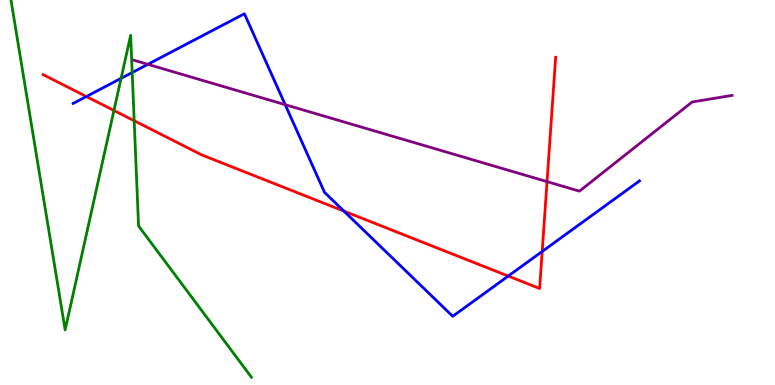[{'lines': ['blue', 'red'], 'intersections': [{'x': 1.11, 'y': 7.49}, {'x': 4.44, 'y': 4.52}, {'x': 6.56, 'y': 2.83}, {'x': 7.0, 'y': 3.47}]}, {'lines': ['green', 'red'], 'intersections': [{'x': 1.47, 'y': 7.13}, {'x': 1.73, 'y': 6.86}]}, {'lines': ['purple', 'red'], 'intersections': [{'x': 7.06, 'y': 5.28}]}, {'lines': ['blue', 'green'], 'intersections': [{'x': 1.56, 'y': 7.96}, {'x': 1.71, 'y': 8.12}]}, {'lines': ['blue', 'purple'], 'intersections': [{'x': 1.91, 'y': 8.33}, {'x': 3.68, 'y': 7.28}]}, {'lines': ['green', 'purple'], 'intersections': []}]